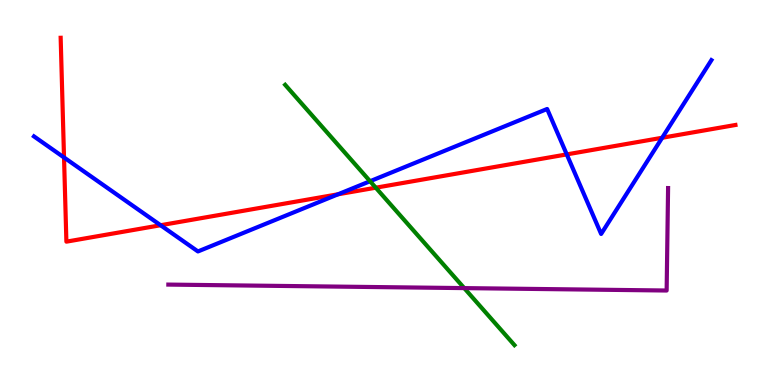[{'lines': ['blue', 'red'], 'intersections': [{'x': 0.826, 'y': 5.91}, {'x': 2.07, 'y': 4.15}, {'x': 4.36, 'y': 4.95}, {'x': 7.31, 'y': 5.99}, {'x': 8.54, 'y': 6.42}]}, {'lines': ['green', 'red'], 'intersections': [{'x': 4.85, 'y': 5.12}]}, {'lines': ['purple', 'red'], 'intersections': []}, {'lines': ['blue', 'green'], 'intersections': [{'x': 4.78, 'y': 5.29}]}, {'lines': ['blue', 'purple'], 'intersections': []}, {'lines': ['green', 'purple'], 'intersections': [{'x': 5.99, 'y': 2.52}]}]